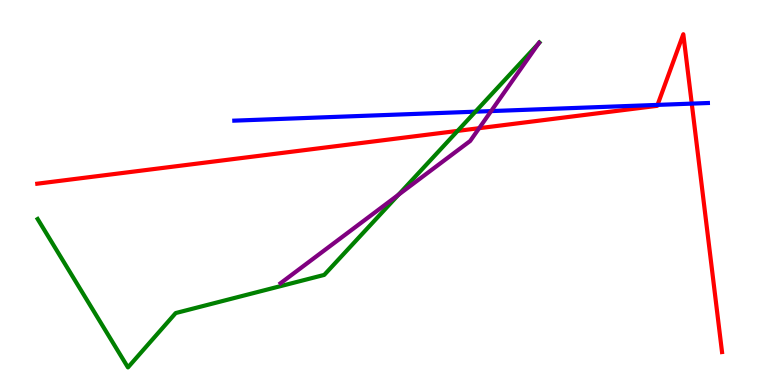[{'lines': ['blue', 'red'], 'intersections': [{'x': 8.48, 'y': 7.28}, {'x': 8.93, 'y': 7.31}]}, {'lines': ['green', 'red'], 'intersections': [{'x': 5.9, 'y': 6.6}]}, {'lines': ['purple', 'red'], 'intersections': [{'x': 6.18, 'y': 6.67}]}, {'lines': ['blue', 'green'], 'intersections': [{'x': 6.13, 'y': 7.1}]}, {'lines': ['blue', 'purple'], 'intersections': [{'x': 6.34, 'y': 7.11}]}, {'lines': ['green', 'purple'], 'intersections': [{'x': 5.14, 'y': 4.94}, {'x': 6.95, 'y': 8.87}]}]